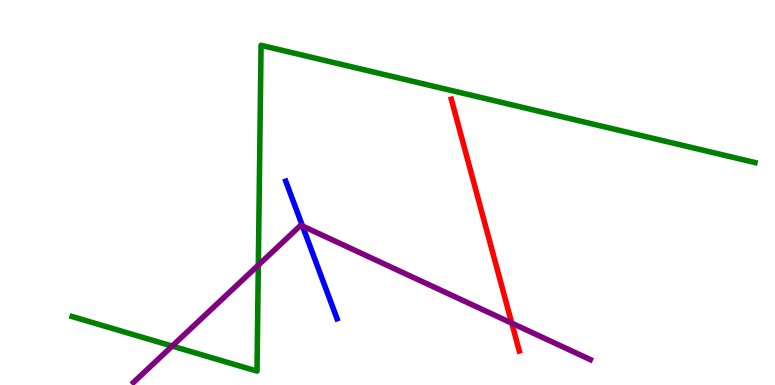[{'lines': ['blue', 'red'], 'intersections': []}, {'lines': ['green', 'red'], 'intersections': []}, {'lines': ['purple', 'red'], 'intersections': [{'x': 6.6, 'y': 1.61}]}, {'lines': ['blue', 'green'], 'intersections': []}, {'lines': ['blue', 'purple'], 'intersections': [{'x': 3.9, 'y': 4.13}]}, {'lines': ['green', 'purple'], 'intersections': [{'x': 2.22, 'y': 1.01}, {'x': 3.33, 'y': 3.11}]}]